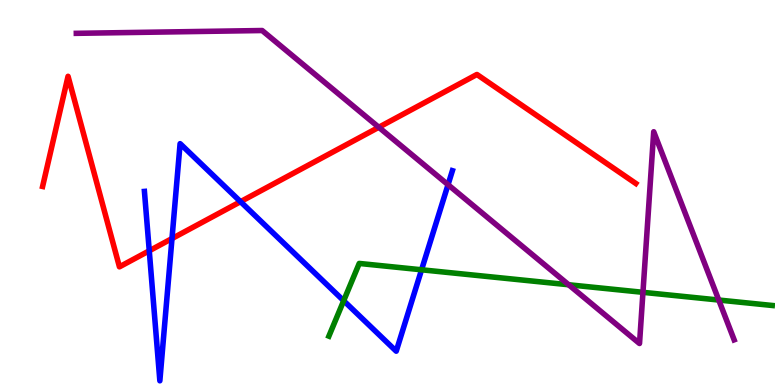[{'lines': ['blue', 'red'], 'intersections': [{'x': 1.93, 'y': 3.49}, {'x': 2.22, 'y': 3.8}, {'x': 3.1, 'y': 4.76}]}, {'lines': ['green', 'red'], 'intersections': []}, {'lines': ['purple', 'red'], 'intersections': [{'x': 4.89, 'y': 6.69}]}, {'lines': ['blue', 'green'], 'intersections': [{'x': 4.43, 'y': 2.19}, {'x': 5.44, 'y': 2.99}]}, {'lines': ['blue', 'purple'], 'intersections': [{'x': 5.78, 'y': 5.2}]}, {'lines': ['green', 'purple'], 'intersections': [{'x': 7.34, 'y': 2.6}, {'x': 8.3, 'y': 2.41}, {'x': 9.27, 'y': 2.21}]}]